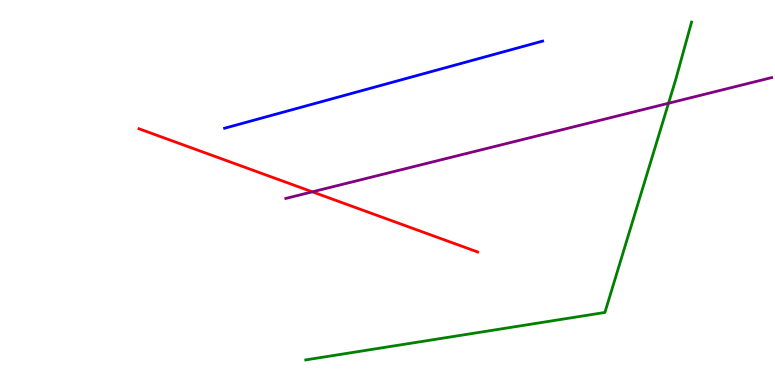[{'lines': ['blue', 'red'], 'intersections': []}, {'lines': ['green', 'red'], 'intersections': []}, {'lines': ['purple', 'red'], 'intersections': [{'x': 4.03, 'y': 5.02}]}, {'lines': ['blue', 'green'], 'intersections': []}, {'lines': ['blue', 'purple'], 'intersections': []}, {'lines': ['green', 'purple'], 'intersections': [{'x': 8.63, 'y': 7.32}]}]